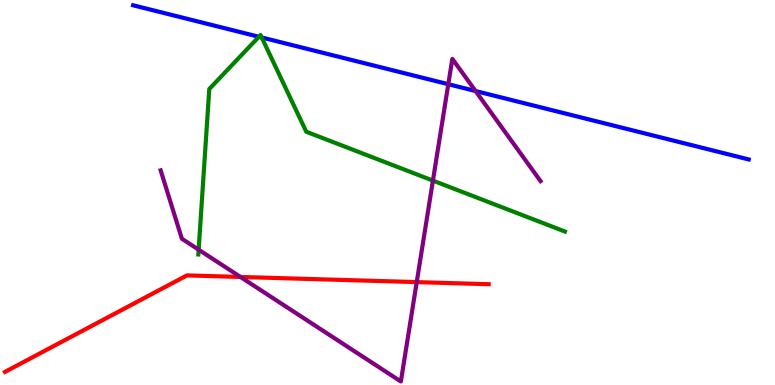[{'lines': ['blue', 'red'], 'intersections': []}, {'lines': ['green', 'red'], 'intersections': []}, {'lines': ['purple', 'red'], 'intersections': [{'x': 3.1, 'y': 2.81}, {'x': 5.38, 'y': 2.67}]}, {'lines': ['blue', 'green'], 'intersections': [{'x': 3.34, 'y': 9.04}, {'x': 3.38, 'y': 9.03}]}, {'lines': ['blue', 'purple'], 'intersections': [{'x': 5.78, 'y': 7.81}, {'x': 6.14, 'y': 7.64}]}, {'lines': ['green', 'purple'], 'intersections': [{'x': 2.56, 'y': 3.51}, {'x': 5.59, 'y': 5.31}]}]